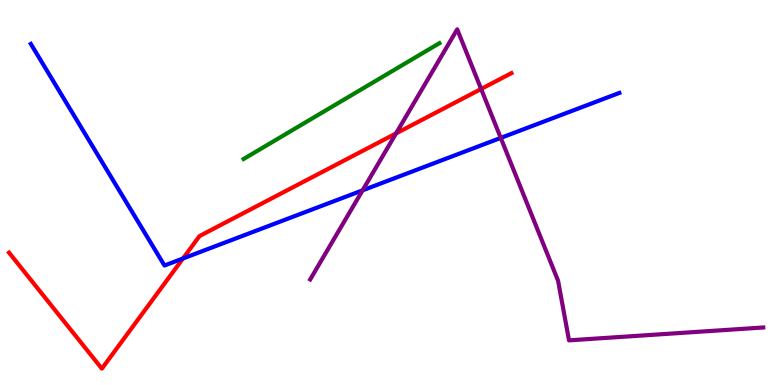[{'lines': ['blue', 'red'], 'intersections': [{'x': 2.36, 'y': 3.29}]}, {'lines': ['green', 'red'], 'intersections': []}, {'lines': ['purple', 'red'], 'intersections': [{'x': 5.11, 'y': 6.53}, {'x': 6.21, 'y': 7.69}]}, {'lines': ['blue', 'green'], 'intersections': []}, {'lines': ['blue', 'purple'], 'intersections': [{'x': 4.68, 'y': 5.06}, {'x': 6.46, 'y': 6.42}]}, {'lines': ['green', 'purple'], 'intersections': []}]